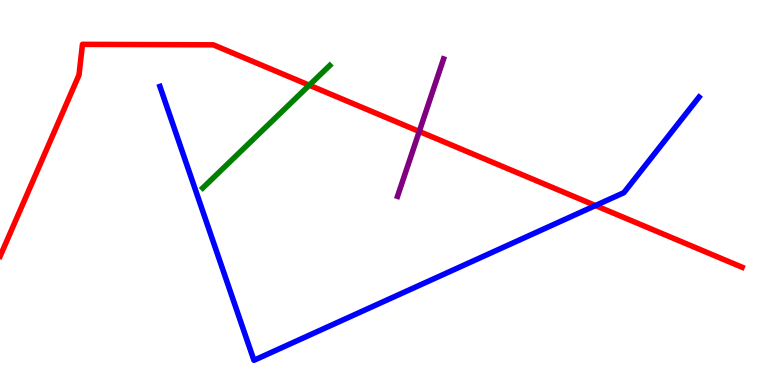[{'lines': ['blue', 'red'], 'intersections': [{'x': 7.68, 'y': 4.66}]}, {'lines': ['green', 'red'], 'intersections': [{'x': 3.99, 'y': 7.79}]}, {'lines': ['purple', 'red'], 'intersections': [{'x': 5.41, 'y': 6.59}]}, {'lines': ['blue', 'green'], 'intersections': []}, {'lines': ['blue', 'purple'], 'intersections': []}, {'lines': ['green', 'purple'], 'intersections': []}]